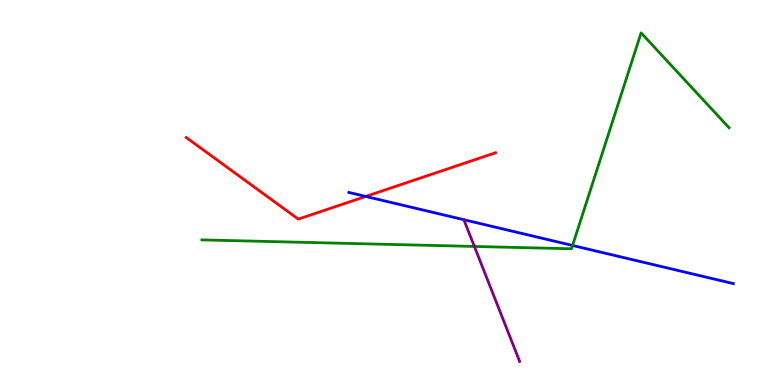[{'lines': ['blue', 'red'], 'intersections': [{'x': 4.72, 'y': 4.9}]}, {'lines': ['green', 'red'], 'intersections': []}, {'lines': ['purple', 'red'], 'intersections': []}, {'lines': ['blue', 'green'], 'intersections': [{'x': 7.39, 'y': 3.62}]}, {'lines': ['blue', 'purple'], 'intersections': [{'x': 5.99, 'y': 4.29}]}, {'lines': ['green', 'purple'], 'intersections': [{'x': 6.12, 'y': 3.6}]}]